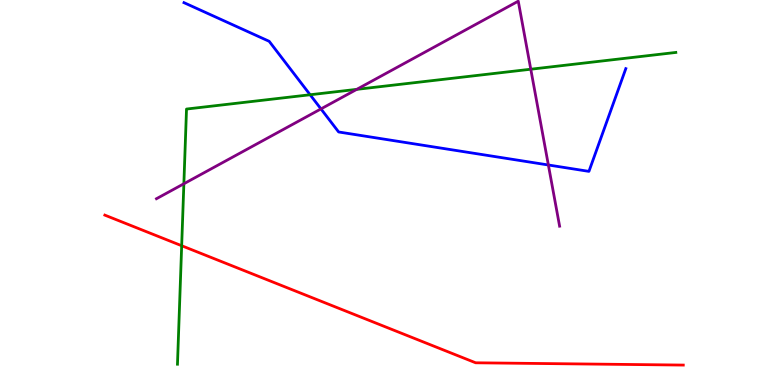[{'lines': ['blue', 'red'], 'intersections': []}, {'lines': ['green', 'red'], 'intersections': [{'x': 2.34, 'y': 3.62}]}, {'lines': ['purple', 'red'], 'intersections': []}, {'lines': ['blue', 'green'], 'intersections': [{'x': 4.0, 'y': 7.54}]}, {'lines': ['blue', 'purple'], 'intersections': [{'x': 4.14, 'y': 7.17}, {'x': 7.08, 'y': 5.71}]}, {'lines': ['green', 'purple'], 'intersections': [{'x': 2.37, 'y': 5.23}, {'x': 4.6, 'y': 7.68}, {'x': 6.85, 'y': 8.2}]}]